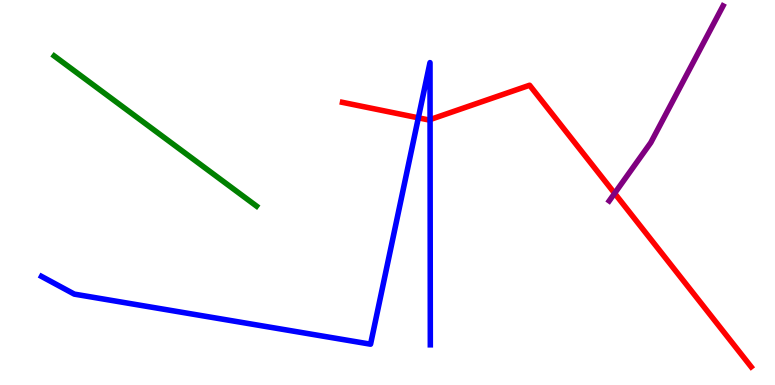[{'lines': ['blue', 'red'], 'intersections': [{'x': 5.4, 'y': 6.94}, {'x': 5.55, 'y': 6.89}]}, {'lines': ['green', 'red'], 'intersections': []}, {'lines': ['purple', 'red'], 'intersections': [{'x': 7.93, 'y': 4.98}]}, {'lines': ['blue', 'green'], 'intersections': []}, {'lines': ['blue', 'purple'], 'intersections': []}, {'lines': ['green', 'purple'], 'intersections': []}]